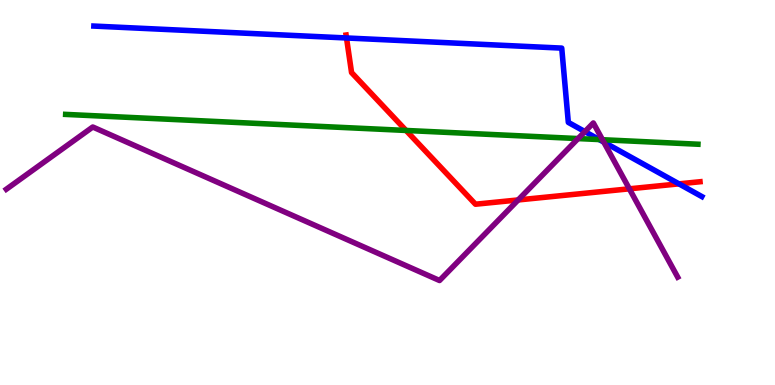[{'lines': ['blue', 'red'], 'intersections': [{'x': 4.47, 'y': 9.01}, {'x': 8.76, 'y': 5.22}]}, {'lines': ['green', 'red'], 'intersections': [{'x': 5.24, 'y': 6.61}]}, {'lines': ['purple', 'red'], 'intersections': [{'x': 6.69, 'y': 4.81}, {'x': 8.12, 'y': 5.1}]}, {'lines': ['blue', 'green'], 'intersections': [{'x': 7.73, 'y': 6.37}]}, {'lines': ['blue', 'purple'], 'intersections': [{'x': 7.55, 'y': 6.58}, {'x': 7.79, 'y': 6.31}]}, {'lines': ['green', 'purple'], 'intersections': [{'x': 7.46, 'y': 6.4}, {'x': 7.77, 'y': 6.37}]}]